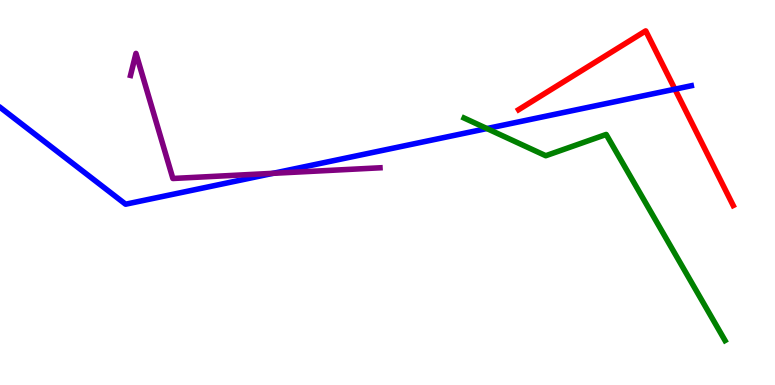[{'lines': ['blue', 'red'], 'intersections': [{'x': 8.71, 'y': 7.68}]}, {'lines': ['green', 'red'], 'intersections': []}, {'lines': ['purple', 'red'], 'intersections': []}, {'lines': ['blue', 'green'], 'intersections': [{'x': 6.28, 'y': 6.66}]}, {'lines': ['blue', 'purple'], 'intersections': [{'x': 3.52, 'y': 5.5}]}, {'lines': ['green', 'purple'], 'intersections': []}]